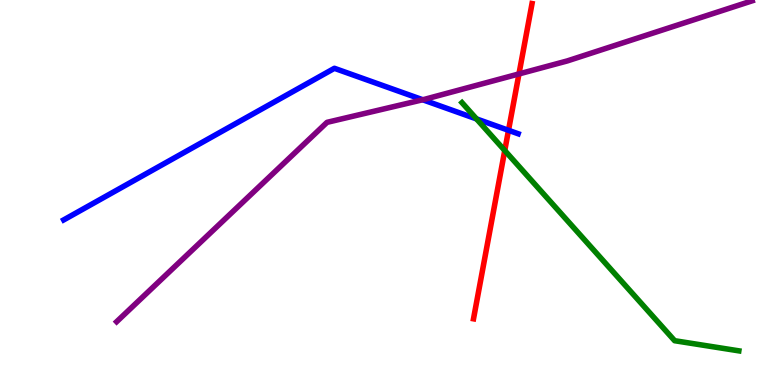[{'lines': ['blue', 'red'], 'intersections': [{'x': 6.56, 'y': 6.62}]}, {'lines': ['green', 'red'], 'intersections': [{'x': 6.51, 'y': 6.09}]}, {'lines': ['purple', 'red'], 'intersections': [{'x': 6.7, 'y': 8.08}]}, {'lines': ['blue', 'green'], 'intersections': [{'x': 6.15, 'y': 6.91}]}, {'lines': ['blue', 'purple'], 'intersections': [{'x': 5.45, 'y': 7.41}]}, {'lines': ['green', 'purple'], 'intersections': []}]